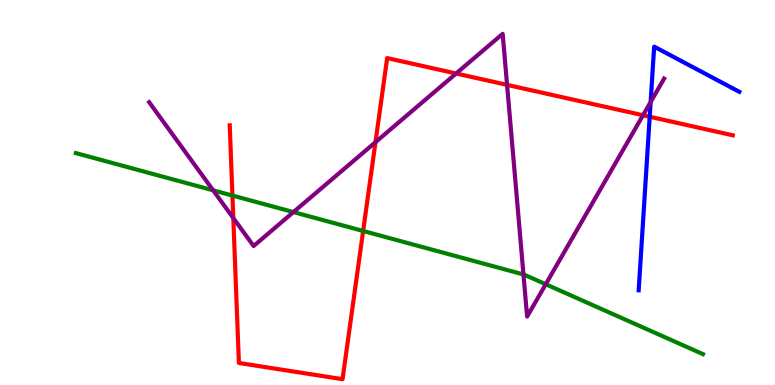[{'lines': ['blue', 'red'], 'intersections': [{'x': 8.38, 'y': 6.97}]}, {'lines': ['green', 'red'], 'intersections': [{'x': 3.0, 'y': 4.92}, {'x': 4.69, 'y': 4.0}]}, {'lines': ['purple', 'red'], 'intersections': [{'x': 3.01, 'y': 4.34}, {'x': 4.84, 'y': 6.31}, {'x': 5.89, 'y': 8.09}, {'x': 6.54, 'y': 7.8}, {'x': 8.3, 'y': 7.01}]}, {'lines': ['blue', 'green'], 'intersections': []}, {'lines': ['blue', 'purple'], 'intersections': [{'x': 8.4, 'y': 7.35}]}, {'lines': ['green', 'purple'], 'intersections': [{'x': 2.75, 'y': 5.06}, {'x': 3.79, 'y': 4.49}, {'x': 6.75, 'y': 2.87}, {'x': 7.04, 'y': 2.62}]}]